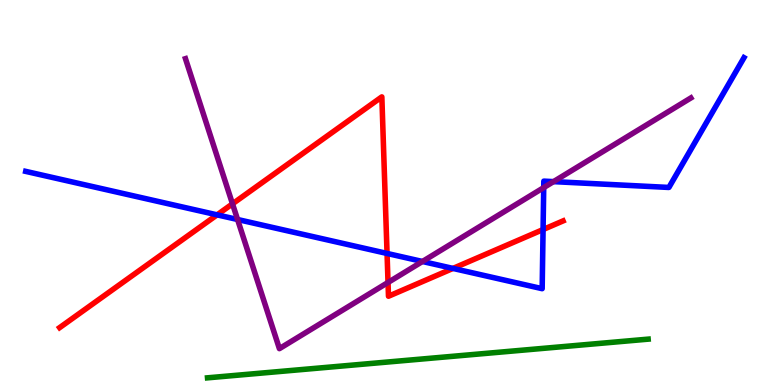[{'lines': ['blue', 'red'], 'intersections': [{'x': 2.8, 'y': 4.42}, {'x': 4.99, 'y': 3.42}, {'x': 5.84, 'y': 3.03}, {'x': 7.01, 'y': 4.04}]}, {'lines': ['green', 'red'], 'intersections': []}, {'lines': ['purple', 'red'], 'intersections': [{'x': 3.0, 'y': 4.71}, {'x': 5.01, 'y': 2.66}]}, {'lines': ['blue', 'green'], 'intersections': []}, {'lines': ['blue', 'purple'], 'intersections': [{'x': 3.07, 'y': 4.3}, {'x': 5.45, 'y': 3.21}, {'x': 7.02, 'y': 5.13}, {'x': 7.14, 'y': 5.28}]}, {'lines': ['green', 'purple'], 'intersections': []}]